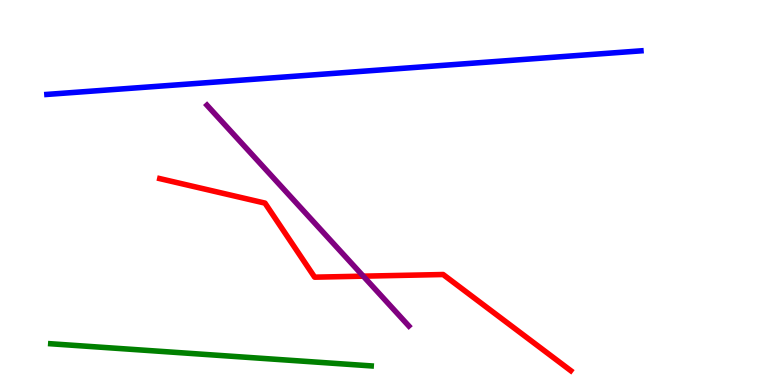[{'lines': ['blue', 'red'], 'intersections': []}, {'lines': ['green', 'red'], 'intersections': []}, {'lines': ['purple', 'red'], 'intersections': [{'x': 4.69, 'y': 2.83}]}, {'lines': ['blue', 'green'], 'intersections': []}, {'lines': ['blue', 'purple'], 'intersections': []}, {'lines': ['green', 'purple'], 'intersections': []}]